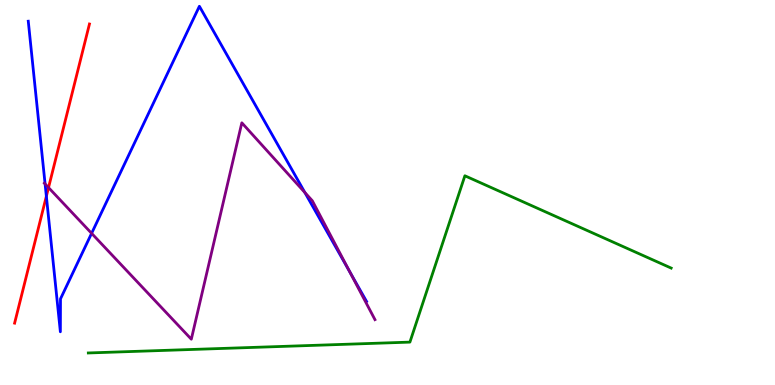[{'lines': ['blue', 'red'], 'intersections': [{'x': 0.598, 'y': 4.9}]}, {'lines': ['green', 'red'], 'intersections': []}, {'lines': ['purple', 'red'], 'intersections': [{'x': 0.626, 'y': 5.13}]}, {'lines': ['blue', 'green'], 'intersections': []}, {'lines': ['blue', 'purple'], 'intersections': [{'x': 0.582, 'y': 5.22}, {'x': 1.18, 'y': 3.94}, {'x': 3.93, 'y': 5.0}, {'x': 4.51, 'y': 2.95}]}, {'lines': ['green', 'purple'], 'intersections': []}]